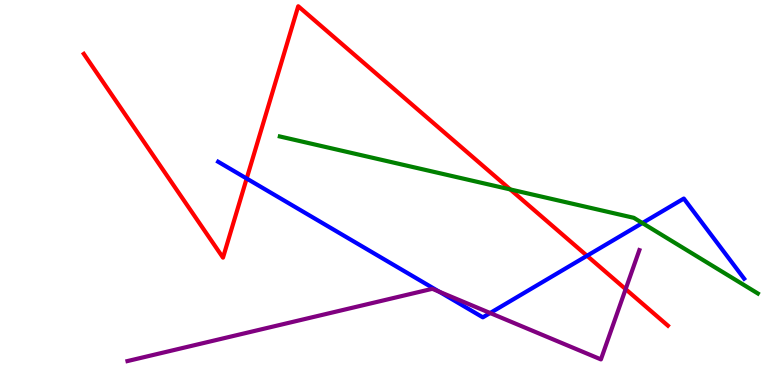[{'lines': ['blue', 'red'], 'intersections': [{'x': 3.18, 'y': 5.36}, {'x': 7.57, 'y': 3.36}]}, {'lines': ['green', 'red'], 'intersections': [{'x': 6.58, 'y': 5.08}]}, {'lines': ['purple', 'red'], 'intersections': [{'x': 8.07, 'y': 2.49}]}, {'lines': ['blue', 'green'], 'intersections': [{'x': 8.29, 'y': 4.21}]}, {'lines': ['blue', 'purple'], 'intersections': [{'x': 5.67, 'y': 2.42}, {'x': 6.32, 'y': 1.87}]}, {'lines': ['green', 'purple'], 'intersections': []}]